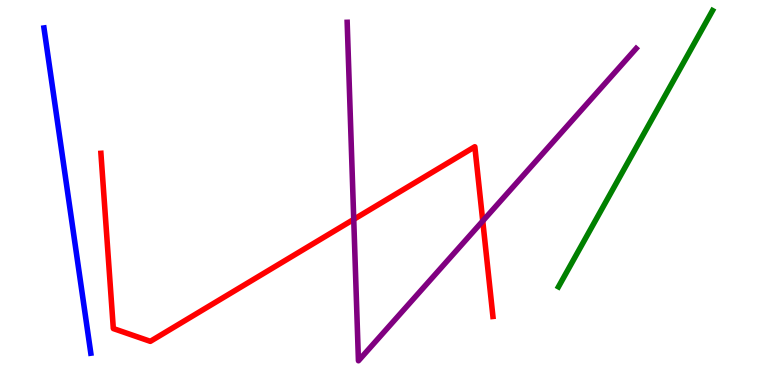[{'lines': ['blue', 'red'], 'intersections': []}, {'lines': ['green', 'red'], 'intersections': []}, {'lines': ['purple', 'red'], 'intersections': [{'x': 4.56, 'y': 4.3}, {'x': 6.23, 'y': 4.26}]}, {'lines': ['blue', 'green'], 'intersections': []}, {'lines': ['blue', 'purple'], 'intersections': []}, {'lines': ['green', 'purple'], 'intersections': []}]